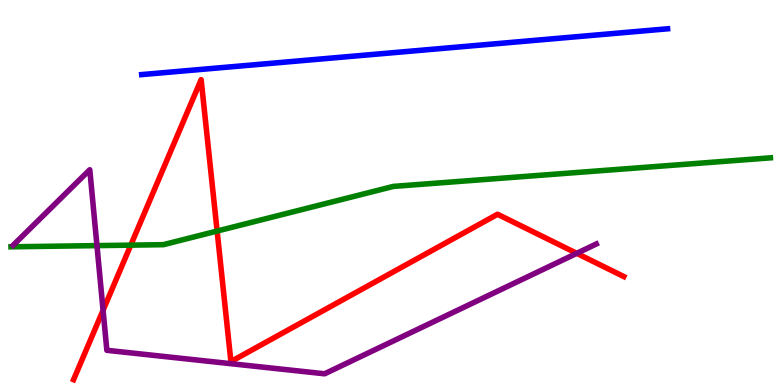[{'lines': ['blue', 'red'], 'intersections': []}, {'lines': ['green', 'red'], 'intersections': [{'x': 1.69, 'y': 3.63}, {'x': 2.8, 'y': 4.0}]}, {'lines': ['purple', 'red'], 'intersections': [{'x': 1.33, 'y': 1.94}, {'x': 7.44, 'y': 3.42}]}, {'lines': ['blue', 'green'], 'intersections': []}, {'lines': ['blue', 'purple'], 'intersections': []}, {'lines': ['green', 'purple'], 'intersections': [{'x': 1.25, 'y': 3.62}]}]